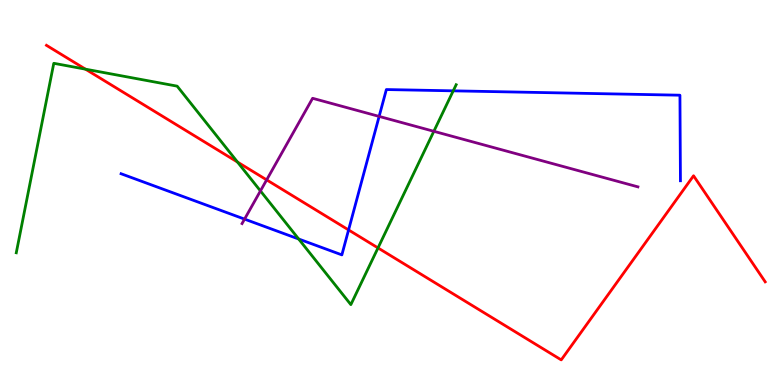[{'lines': ['blue', 'red'], 'intersections': [{'x': 4.5, 'y': 4.03}]}, {'lines': ['green', 'red'], 'intersections': [{'x': 1.1, 'y': 8.2}, {'x': 3.06, 'y': 5.79}, {'x': 4.88, 'y': 3.56}]}, {'lines': ['purple', 'red'], 'intersections': [{'x': 3.44, 'y': 5.33}]}, {'lines': ['blue', 'green'], 'intersections': [{'x': 3.85, 'y': 3.79}, {'x': 5.85, 'y': 7.64}]}, {'lines': ['blue', 'purple'], 'intersections': [{'x': 3.16, 'y': 4.31}, {'x': 4.89, 'y': 6.98}]}, {'lines': ['green', 'purple'], 'intersections': [{'x': 3.36, 'y': 5.04}, {'x': 5.6, 'y': 6.59}]}]